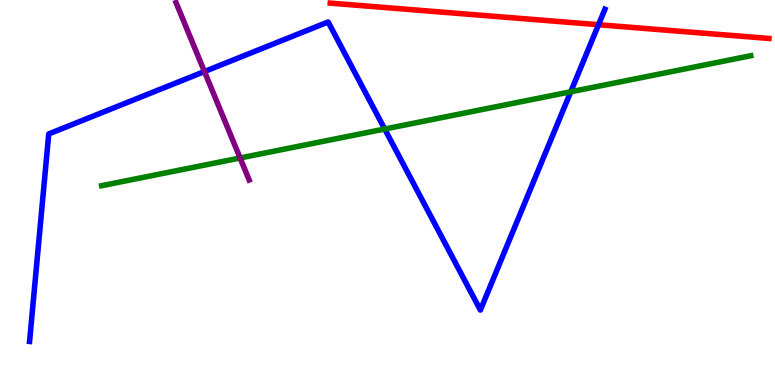[{'lines': ['blue', 'red'], 'intersections': [{'x': 7.72, 'y': 9.36}]}, {'lines': ['green', 'red'], 'intersections': []}, {'lines': ['purple', 'red'], 'intersections': []}, {'lines': ['blue', 'green'], 'intersections': [{'x': 4.96, 'y': 6.65}, {'x': 7.36, 'y': 7.62}]}, {'lines': ['blue', 'purple'], 'intersections': [{'x': 2.64, 'y': 8.14}]}, {'lines': ['green', 'purple'], 'intersections': [{'x': 3.1, 'y': 5.9}]}]